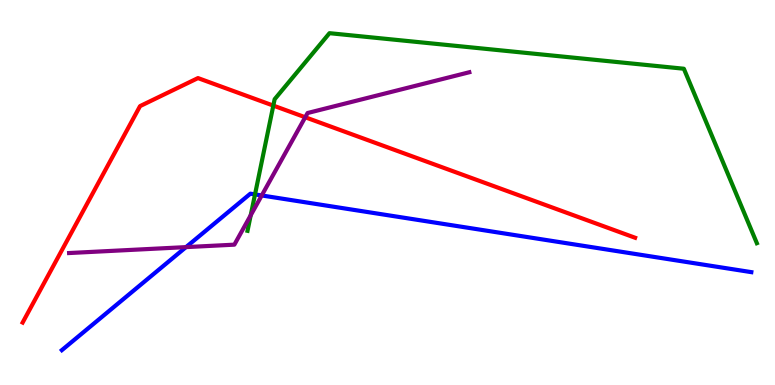[{'lines': ['blue', 'red'], 'intersections': []}, {'lines': ['green', 'red'], 'intersections': [{'x': 3.53, 'y': 7.26}]}, {'lines': ['purple', 'red'], 'intersections': [{'x': 3.94, 'y': 6.95}]}, {'lines': ['blue', 'green'], 'intersections': [{'x': 3.29, 'y': 4.95}]}, {'lines': ['blue', 'purple'], 'intersections': [{'x': 2.4, 'y': 3.58}, {'x': 3.38, 'y': 4.92}]}, {'lines': ['green', 'purple'], 'intersections': [{'x': 3.24, 'y': 4.41}]}]